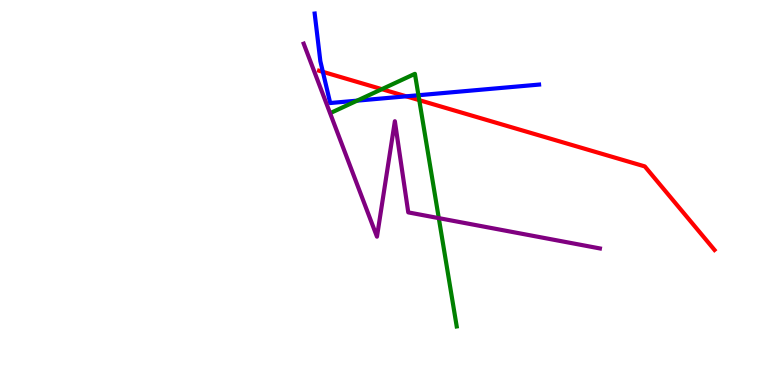[{'lines': ['blue', 'red'], 'intersections': [{'x': 4.17, 'y': 8.13}, {'x': 5.24, 'y': 7.5}]}, {'lines': ['green', 'red'], 'intersections': [{'x': 4.93, 'y': 7.68}, {'x': 5.41, 'y': 7.4}]}, {'lines': ['purple', 'red'], 'intersections': []}, {'lines': ['blue', 'green'], 'intersections': [{'x': 4.61, 'y': 7.39}, {'x': 5.4, 'y': 7.53}]}, {'lines': ['blue', 'purple'], 'intersections': []}, {'lines': ['green', 'purple'], 'intersections': [{'x': 5.66, 'y': 4.33}]}]